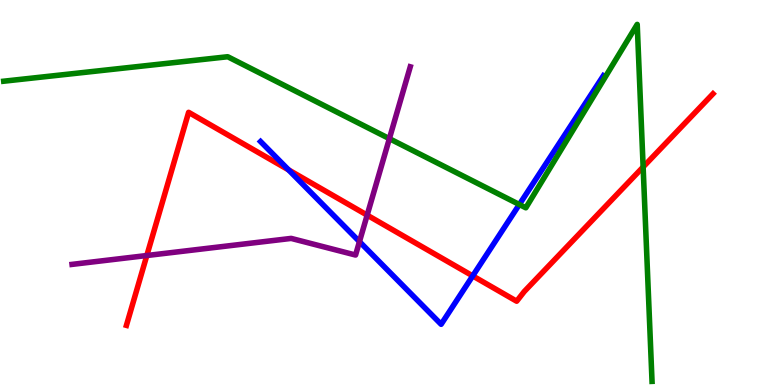[{'lines': ['blue', 'red'], 'intersections': [{'x': 3.72, 'y': 5.59}, {'x': 6.1, 'y': 2.83}]}, {'lines': ['green', 'red'], 'intersections': [{'x': 8.3, 'y': 5.66}]}, {'lines': ['purple', 'red'], 'intersections': [{'x': 1.89, 'y': 3.36}, {'x': 4.74, 'y': 4.41}]}, {'lines': ['blue', 'green'], 'intersections': [{'x': 6.7, 'y': 4.69}]}, {'lines': ['blue', 'purple'], 'intersections': [{'x': 4.64, 'y': 3.72}]}, {'lines': ['green', 'purple'], 'intersections': [{'x': 5.02, 'y': 6.4}]}]